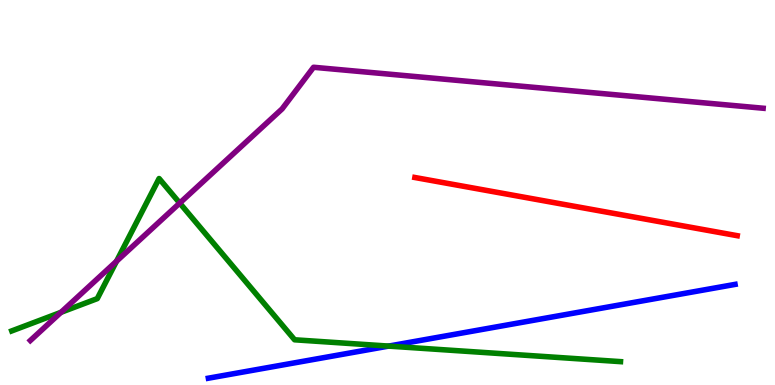[{'lines': ['blue', 'red'], 'intersections': []}, {'lines': ['green', 'red'], 'intersections': []}, {'lines': ['purple', 'red'], 'intersections': []}, {'lines': ['blue', 'green'], 'intersections': [{'x': 5.01, 'y': 1.01}]}, {'lines': ['blue', 'purple'], 'intersections': []}, {'lines': ['green', 'purple'], 'intersections': [{'x': 0.787, 'y': 1.89}, {'x': 1.5, 'y': 3.21}, {'x': 2.32, 'y': 4.73}]}]